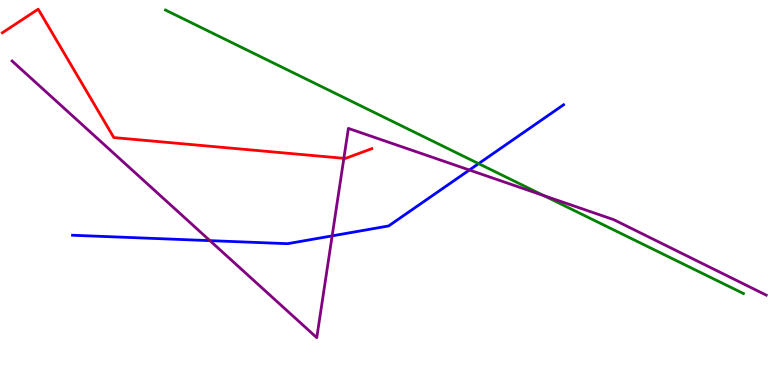[{'lines': ['blue', 'red'], 'intersections': []}, {'lines': ['green', 'red'], 'intersections': []}, {'lines': ['purple', 'red'], 'intersections': [{'x': 4.44, 'y': 5.89}]}, {'lines': ['blue', 'green'], 'intersections': [{'x': 6.18, 'y': 5.75}]}, {'lines': ['blue', 'purple'], 'intersections': [{'x': 2.71, 'y': 3.75}, {'x': 4.29, 'y': 3.87}, {'x': 6.06, 'y': 5.58}]}, {'lines': ['green', 'purple'], 'intersections': [{'x': 7.02, 'y': 4.92}]}]